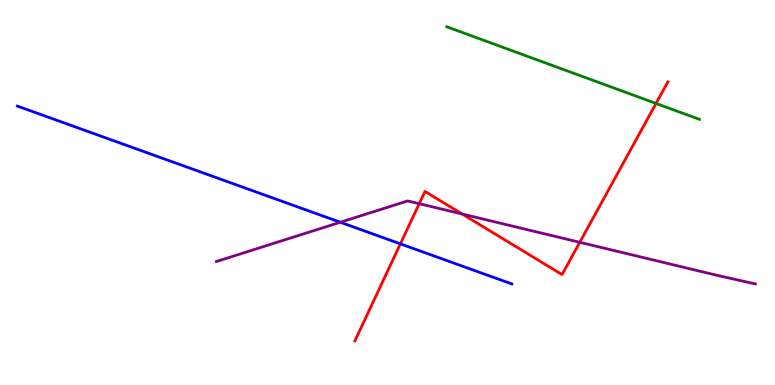[{'lines': ['blue', 'red'], 'intersections': [{'x': 5.17, 'y': 3.67}]}, {'lines': ['green', 'red'], 'intersections': [{'x': 8.47, 'y': 7.31}]}, {'lines': ['purple', 'red'], 'intersections': [{'x': 5.41, 'y': 4.71}, {'x': 5.96, 'y': 4.44}, {'x': 7.48, 'y': 3.71}]}, {'lines': ['blue', 'green'], 'intersections': []}, {'lines': ['blue', 'purple'], 'intersections': [{'x': 4.39, 'y': 4.23}]}, {'lines': ['green', 'purple'], 'intersections': []}]